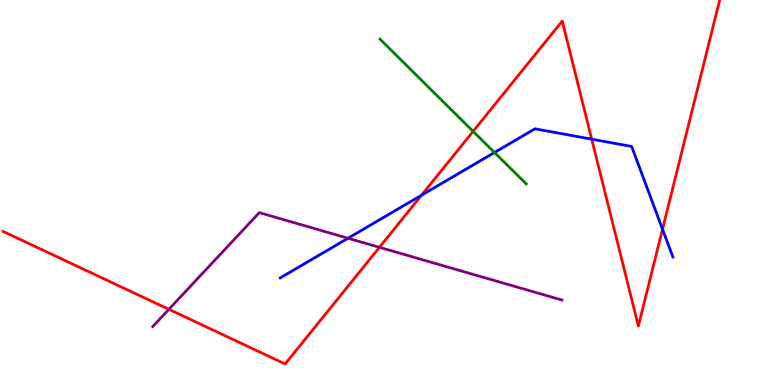[{'lines': ['blue', 'red'], 'intersections': [{'x': 5.44, 'y': 4.93}, {'x': 7.64, 'y': 6.38}, {'x': 8.55, 'y': 4.05}]}, {'lines': ['green', 'red'], 'intersections': [{'x': 6.1, 'y': 6.59}]}, {'lines': ['purple', 'red'], 'intersections': [{'x': 2.18, 'y': 1.97}, {'x': 4.9, 'y': 3.58}]}, {'lines': ['blue', 'green'], 'intersections': [{'x': 6.38, 'y': 6.04}]}, {'lines': ['blue', 'purple'], 'intersections': [{'x': 4.49, 'y': 3.81}]}, {'lines': ['green', 'purple'], 'intersections': []}]